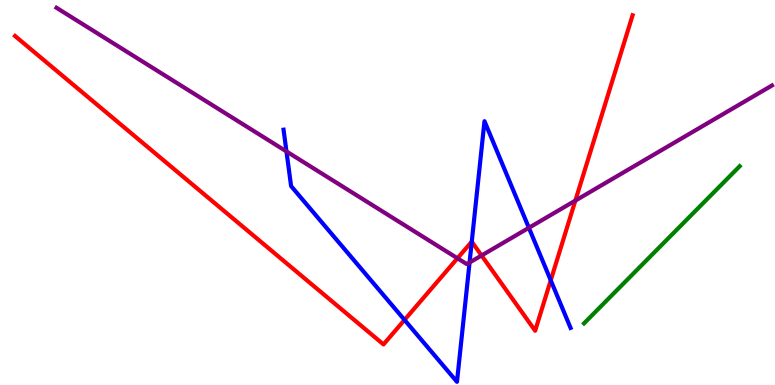[{'lines': ['blue', 'red'], 'intersections': [{'x': 5.22, 'y': 1.69}, {'x': 6.09, 'y': 3.72}, {'x': 7.11, 'y': 2.72}]}, {'lines': ['green', 'red'], 'intersections': []}, {'lines': ['purple', 'red'], 'intersections': [{'x': 5.9, 'y': 3.29}, {'x': 6.21, 'y': 3.36}, {'x': 7.42, 'y': 4.79}]}, {'lines': ['blue', 'green'], 'intersections': []}, {'lines': ['blue', 'purple'], 'intersections': [{'x': 3.7, 'y': 6.07}, {'x': 6.06, 'y': 3.18}, {'x': 6.82, 'y': 4.08}]}, {'lines': ['green', 'purple'], 'intersections': []}]